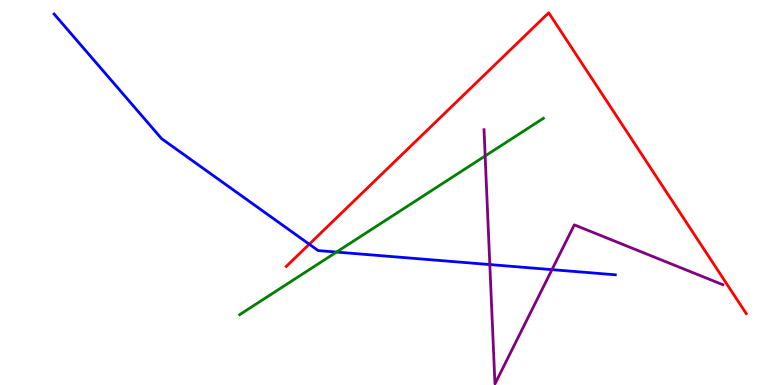[{'lines': ['blue', 'red'], 'intersections': [{'x': 3.99, 'y': 3.66}]}, {'lines': ['green', 'red'], 'intersections': []}, {'lines': ['purple', 'red'], 'intersections': []}, {'lines': ['blue', 'green'], 'intersections': [{'x': 4.34, 'y': 3.45}]}, {'lines': ['blue', 'purple'], 'intersections': [{'x': 6.32, 'y': 3.13}, {'x': 7.12, 'y': 3.0}]}, {'lines': ['green', 'purple'], 'intersections': [{'x': 6.26, 'y': 5.95}]}]